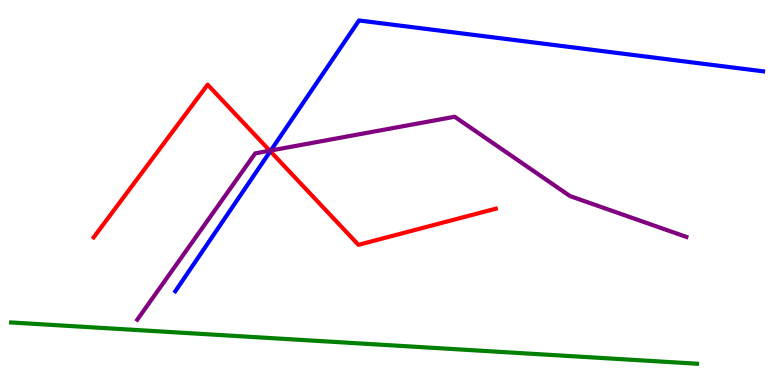[{'lines': ['blue', 'red'], 'intersections': [{'x': 3.49, 'y': 6.07}]}, {'lines': ['green', 'red'], 'intersections': []}, {'lines': ['purple', 'red'], 'intersections': [{'x': 3.48, 'y': 6.09}]}, {'lines': ['blue', 'green'], 'intersections': []}, {'lines': ['blue', 'purple'], 'intersections': [{'x': 3.49, 'y': 6.09}]}, {'lines': ['green', 'purple'], 'intersections': []}]